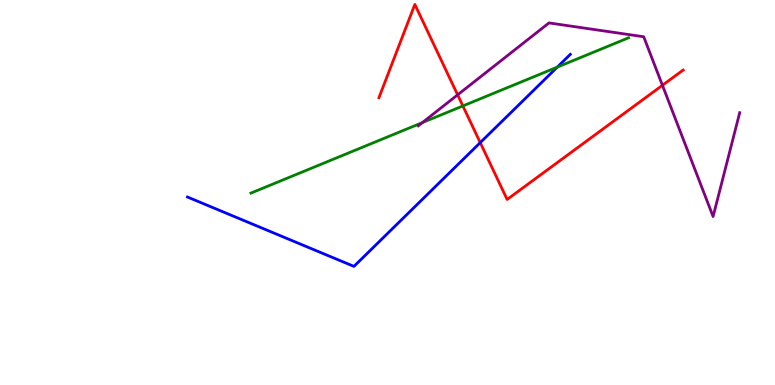[{'lines': ['blue', 'red'], 'intersections': [{'x': 6.2, 'y': 6.3}]}, {'lines': ['green', 'red'], 'intersections': [{'x': 5.97, 'y': 7.25}]}, {'lines': ['purple', 'red'], 'intersections': [{'x': 5.9, 'y': 7.54}, {'x': 8.55, 'y': 7.78}]}, {'lines': ['blue', 'green'], 'intersections': [{'x': 7.19, 'y': 8.26}]}, {'lines': ['blue', 'purple'], 'intersections': []}, {'lines': ['green', 'purple'], 'intersections': [{'x': 5.45, 'y': 6.82}]}]